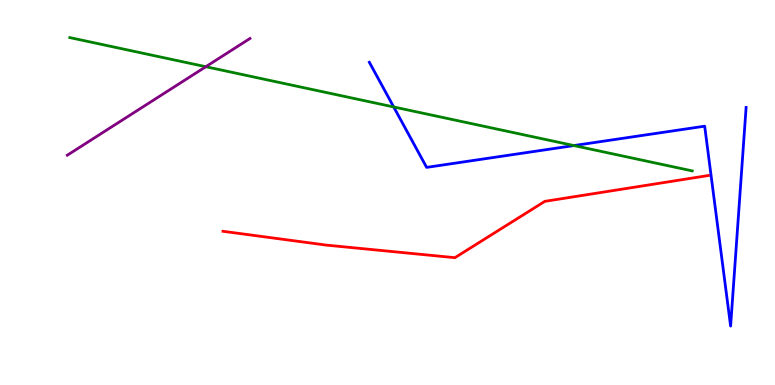[{'lines': ['blue', 'red'], 'intersections': []}, {'lines': ['green', 'red'], 'intersections': []}, {'lines': ['purple', 'red'], 'intersections': []}, {'lines': ['blue', 'green'], 'intersections': [{'x': 5.08, 'y': 7.22}, {'x': 7.41, 'y': 6.22}]}, {'lines': ['blue', 'purple'], 'intersections': []}, {'lines': ['green', 'purple'], 'intersections': [{'x': 2.66, 'y': 8.27}]}]